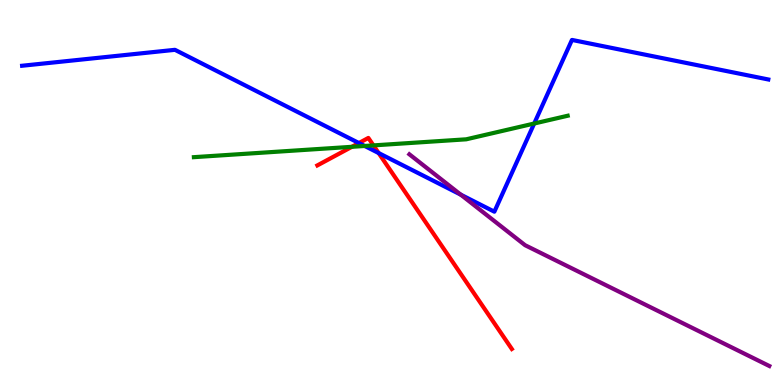[{'lines': ['blue', 'red'], 'intersections': [{'x': 4.63, 'y': 6.28}, {'x': 4.89, 'y': 6.03}]}, {'lines': ['green', 'red'], 'intersections': [{'x': 4.54, 'y': 6.19}, {'x': 4.82, 'y': 6.22}]}, {'lines': ['purple', 'red'], 'intersections': []}, {'lines': ['blue', 'green'], 'intersections': [{'x': 4.71, 'y': 6.21}, {'x': 6.89, 'y': 6.79}]}, {'lines': ['blue', 'purple'], 'intersections': [{'x': 5.94, 'y': 4.94}]}, {'lines': ['green', 'purple'], 'intersections': []}]